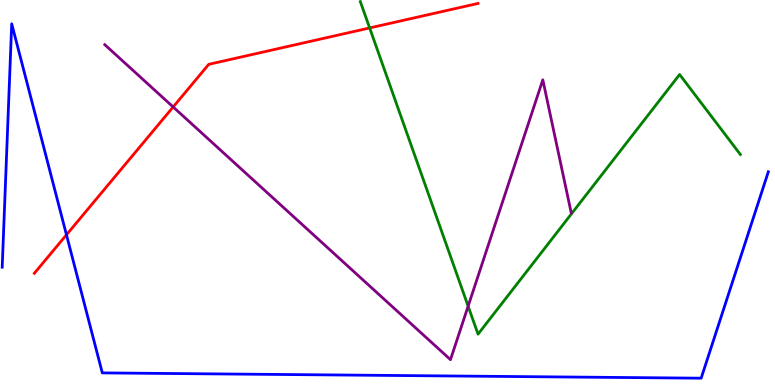[{'lines': ['blue', 'red'], 'intersections': [{'x': 0.858, 'y': 3.9}]}, {'lines': ['green', 'red'], 'intersections': [{'x': 4.77, 'y': 9.27}]}, {'lines': ['purple', 'red'], 'intersections': [{'x': 2.23, 'y': 7.22}]}, {'lines': ['blue', 'green'], 'intersections': []}, {'lines': ['blue', 'purple'], 'intersections': []}, {'lines': ['green', 'purple'], 'intersections': [{'x': 6.04, 'y': 2.05}]}]